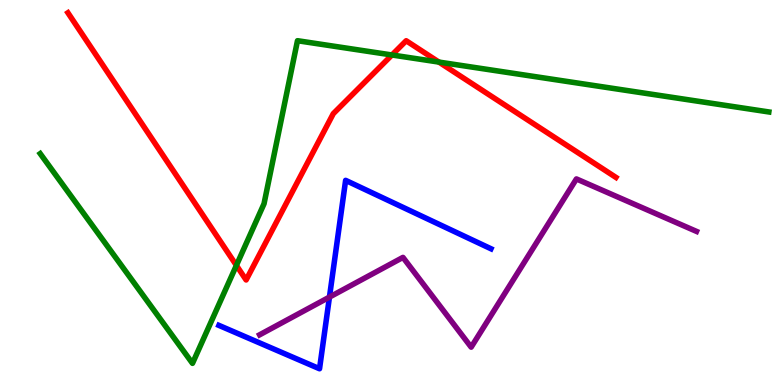[{'lines': ['blue', 'red'], 'intersections': []}, {'lines': ['green', 'red'], 'intersections': [{'x': 3.05, 'y': 3.11}, {'x': 5.06, 'y': 8.57}, {'x': 5.66, 'y': 8.39}]}, {'lines': ['purple', 'red'], 'intersections': []}, {'lines': ['blue', 'green'], 'intersections': []}, {'lines': ['blue', 'purple'], 'intersections': [{'x': 4.25, 'y': 2.28}]}, {'lines': ['green', 'purple'], 'intersections': []}]